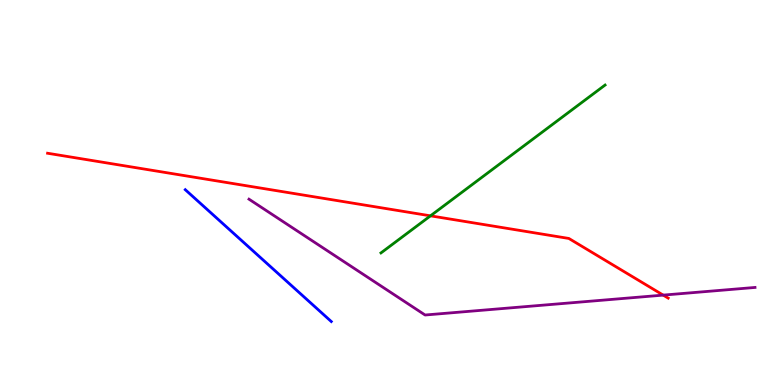[{'lines': ['blue', 'red'], 'intersections': []}, {'lines': ['green', 'red'], 'intersections': [{'x': 5.55, 'y': 4.39}]}, {'lines': ['purple', 'red'], 'intersections': [{'x': 8.56, 'y': 2.33}]}, {'lines': ['blue', 'green'], 'intersections': []}, {'lines': ['blue', 'purple'], 'intersections': []}, {'lines': ['green', 'purple'], 'intersections': []}]